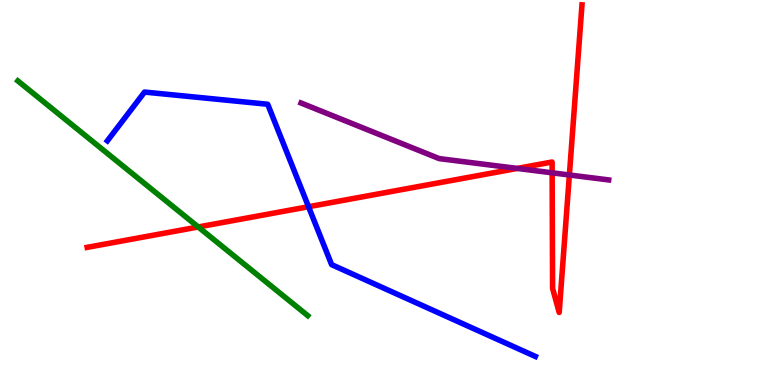[{'lines': ['blue', 'red'], 'intersections': [{'x': 3.98, 'y': 4.63}]}, {'lines': ['green', 'red'], 'intersections': [{'x': 2.56, 'y': 4.1}]}, {'lines': ['purple', 'red'], 'intersections': [{'x': 6.67, 'y': 5.63}, {'x': 7.12, 'y': 5.51}, {'x': 7.35, 'y': 5.46}]}, {'lines': ['blue', 'green'], 'intersections': []}, {'lines': ['blue', 'purple'], 'intersections': []}, {'lines': ['green', 'purple'], 'intersections': []}]